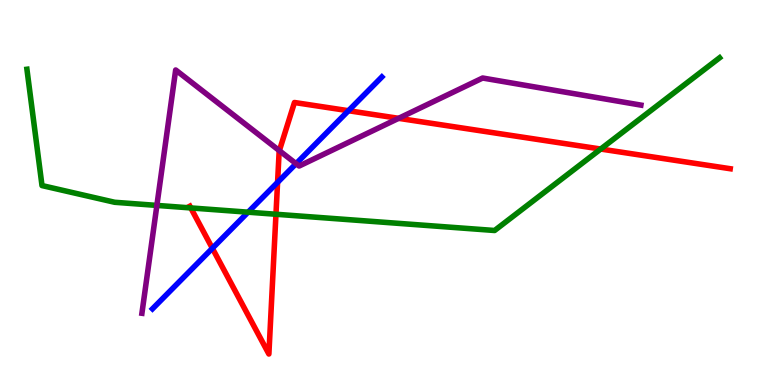[{'lines': ['blue', 'red'], 'intersections': [{'x': 2.74, 'y': 3.55}, {'x': 3.58, 'y': 5.26}, {'x': 4.5, 'y': 7.12}]}, {'lines': ['green', 'red'], 'intersections': [{'x': 2.46, 'y': 4.6}, {'x': 3.56, 'y': 4.43}, {'x': 7.75, 'y': 6.13}]}, {'lines': ['purple', 'red'], 'intersections': [{'x': 3.6, 'y': 6.09}, {'x': 5.14, 'y': 6.93}]}, {'lines': ['blue', 'green'], 'intersections': [{'x': 3.2, 'y': 4.49}]}, {'lines': ['blue', 'purple'], 'intersections': [{'x': 3.82, 'y': 5.75}]}, {'lines': ['green', 'purple'], 'intersections': [{'x': 2.02, 'y': 4.66}]}]